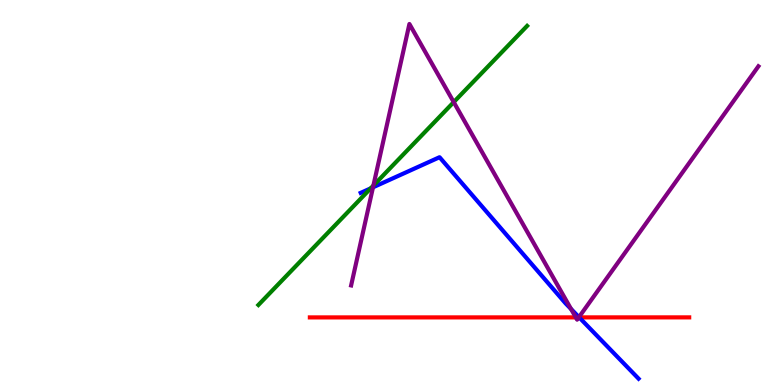[{'lines': ['blue', 'red'], 'intersections': [{'x': 7.47, 'y': 1.76}]}, {'lines': ['green', 'red'], 'intersections': []}, {'lines': ['purple', 'red'], 'intersections': [{'x': 7.43, 'y': 1.76}, {'x': 7.47, 'y': 1.76}]}, {'lines': ['blue', 'green'], 'intersections': [{'x': 4.78, 'y': 5.11}]}, {'lines': ['blue', 'purple'], 'intersections': [{'x': 4.81, 'y': 5.13}, {'x': 7.37, 'y': 1.97}, {'x': 7.47, 'y': 1.76}]}, {'lines': ['green', 'purple'], 'intersections': [{'x': 4.82, 'y': 5.18}, {'x': 5.85, 'y': 7.35}]}]